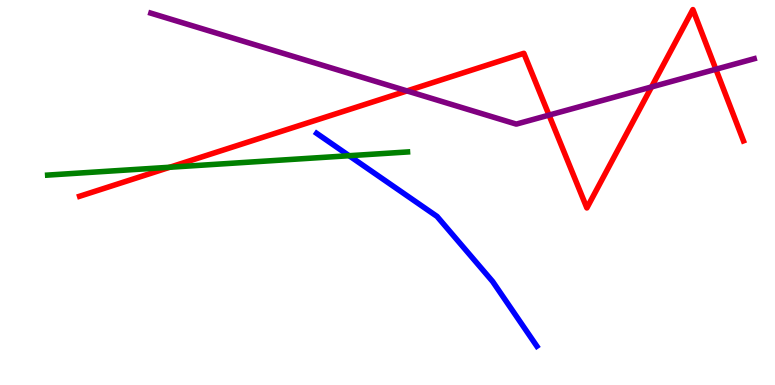[{'lines': ['blue', 'red'], 'intersections': []}, {'lines': ['green', 'red'], 'intersections': [{'x': 2.19, 'y': 5.66}]}, {'lines': ['purple', 'red'], 'intersections': [{'x': 5.25, 'y': 7.64}, {'x': 7.08, 'y': 7.01}, {'x': 8.41, 'y': 7.74}, {'x': 9.24, 'y': 8.2}]}, {'lines': ['blue', 'green'], 'intersections': [{'x': 4.5, 'y': 5.96}]}, {'lines': ['blue', 'purple'], 'intersections': []}, {'lines': ['green', 'purple'], 'intersections': []}]